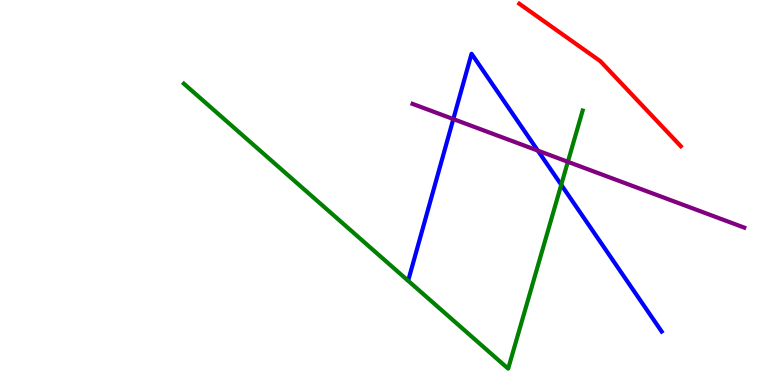[{'lines': ['blue', 'red'], 'intersections': []}, {'lines': ['green', 'red'], 'intersections': []}, {'lines': ['purple', 'red'], 'intersections': []}, {'lines': ['blue', 'green'], 'intersections': [{'x': 7.24, 'y': 5.2}]}, {'lines': ['blue', 'purple'], 'intersections': [{'x': 5.85, 'y': 6.91}, {'x': 6.94, 'y': 6.09}]}, {'lines': ['green', 'purple'], 'intersections': [{'x': 7.33, 'y': 5.8}]}]